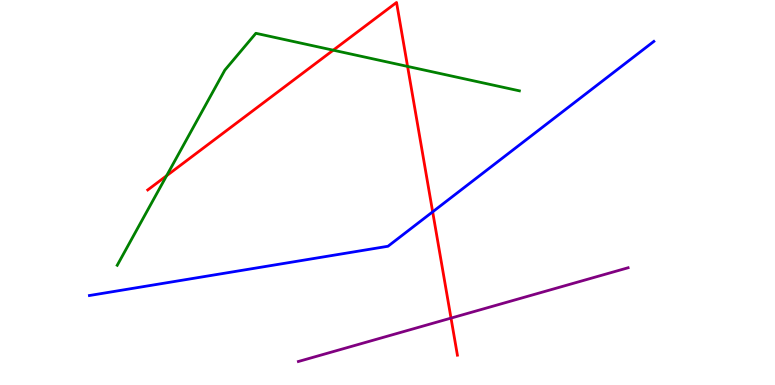[{'lines': ['blue', 'red'], 'intersections': [{'x': 5.58, 'y': 4.5}]}, {'lines': ['green', 'red'], 'intersections': [{'x': 2.15, 'y': 5.44}, {'x': 4.3, 'y': 8.7}, {'x': 5.26, 'y': 8.27}]}, {'lines': ['purple', 'red'], 'intersections': [{'x': 5.82, 'y': 1.74}]}, {'lines': ['blue', 'green'], 'intersections': []}, {'lines': ['blue', 'purple'], 'intersections': []}, {'lines': ['green', 'purple'], 'intersections': []}]